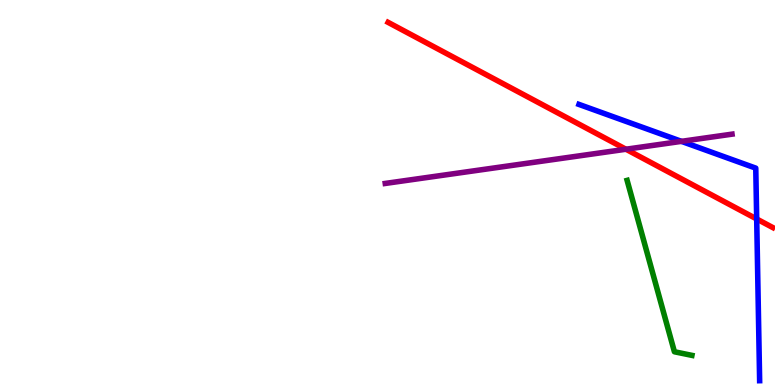[{'lines': ['blue', 'red'], 'intersections': [{'x': 9.76, 'y': 4.31}]}, {'lines': ['green', 'red'], 'intersections': []}, {'lines': ['purple', 'red'], 'intersections': [{'x': 8.08, 'y': 6.12}]}, {'lines': ['blue', 'green'], 'intersections': []}, {'lines': ['blue', 'purple'], 'intersections': [{'x': 8.79, 'y': 6.33}]}, {'lines': ['green', 'purple'], 'intersections': []}]